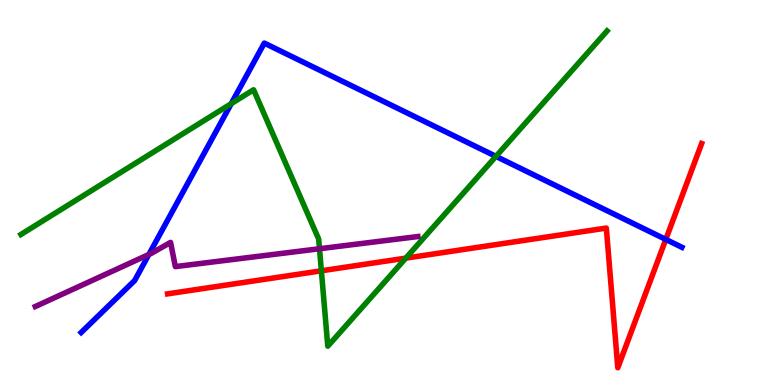[{'lines': ['blue', 'red'], 'intersections': [{'x': 8.59, 'y': 3.78}]}, {'lines': ['green', 'red'], 'intersections': [{'x': 4.15, 'y': 2.97}, {'x': 5.24, 'y': 3.3}]}, {'lines': ['purple', 'red'], 'intersections': []}, {'lines': ['blue', 'green'], 'intersections': [{'x': 2.98, 'y': 7.31}, {'x': 6.4, 'y': 5.94}]}, {'lines': ['blue', 'purple'], 'intersections': [{'x': 1.92, 'y': 3.39}]}, {'lines': ['green', 'purple'], 'intersections': [{'x': 4.12, 'y': 3.54}]}]